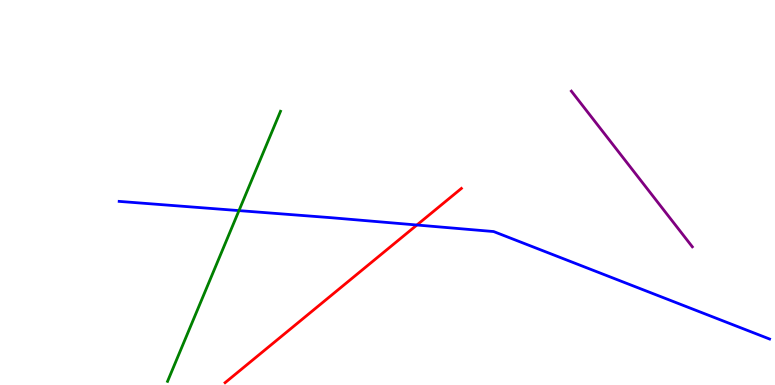[{'lines': ['blue', 'red'], 'intersections': [{'x': 5.38, 'y': 4.16}]}, {'lines': ['green', 'red'], 'intersections': []}, {'lines': ['purple', 'red'], 'intersections': []}, {'lines': ['blue', 'green'], 'intersections': [{'x': 3.08, 'y': 4.53}]}, {'lines': ['blue', 'purple'], 'intersections': []}, {'lines': ['green', 'purple'], 'intersections': []}]